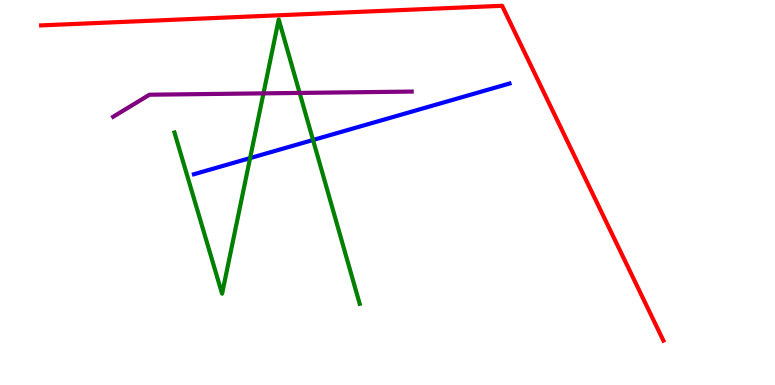[{'lines': ['blue', 'red'], 'intersections': []}, {'lines': ['green', 'red'], 'intersections': []}, {'lines': ['purple', 'red'], 'intersections': []}, {'lines': ['blue', 'green'], 'intersections': [{'x': 3.23, 'y': 5.89}, {'x': 4.04, 'y': 6.36}]}, {'lines': ['blue', 'purple'], 'intersections': []}, {'lines': ['green', 'purple'], 'intersections': [{'x': 3.4, 'y': 7.58}, {'x': 3.87, 'y': 7.59}]}]